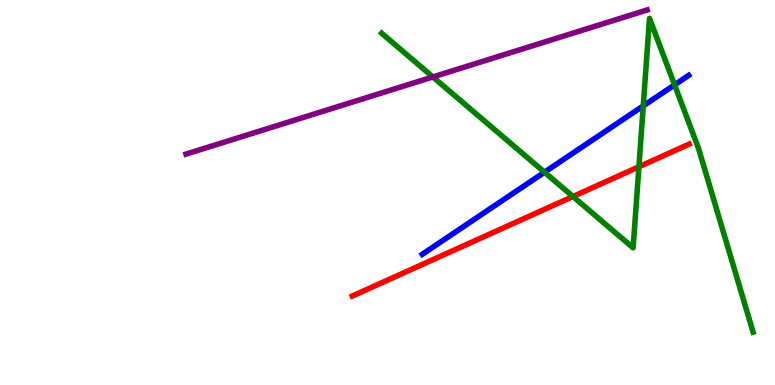[{'lines': ['blue', 'red'], 'intersections': []}, {'lines': ['green', 'red'], 'intersections': [{'x': 7.39, 'y': 4.9}, {'x': 8.24, 'y': 5.67}]}, {'lines': ['purple', 'red'], 'intersections': []}, {'lines': ['blue', 'green'], 'intersections': [{'x': 7.03, 'y': 5.53}, {'x': 8.3, 'y': 7.25}, {'x': 8.7, 'y': 7.8}]}, {'lines': ['blue', 'purple'], 'intersections': []}, {'lines': ['green', 'purple'], 'intersections': [{'x': 5.59, 'y': 8.0}]}]